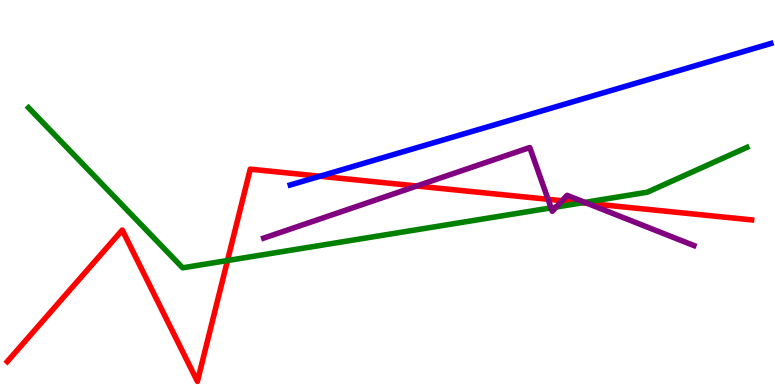[{'lines': ['blue', 'red'], 'intersections': [{'x': 4.13, 'y': 5.42}]}, {'lines': ['green', 'red'], 'intersections': [{'x': 2.94, 'y': 3.23}, {'x': 7.51, 'y': 4.73}]}, {'lines': ['purple', 'red'], 'intersections': [{'x': 5.38, 'y': 5.17}, {'x': 7.07, 'y': 4.82}, {'x': 7.25, 'y': 4.79}, {'x': 7.57, 'y': 4.72}]}, {'lines': ['blue', 'green'], 'intersections': []}, {'lines': ['blue', 'purple'], 'intersections': []}, {'lines': ['green', 'purple'], 'intersections': [{'x': 7.11, 'y': 4.6}, {'x': 7.18, 'y': 4.62}, {'x': 7.55, 'y': 4.74}]}]